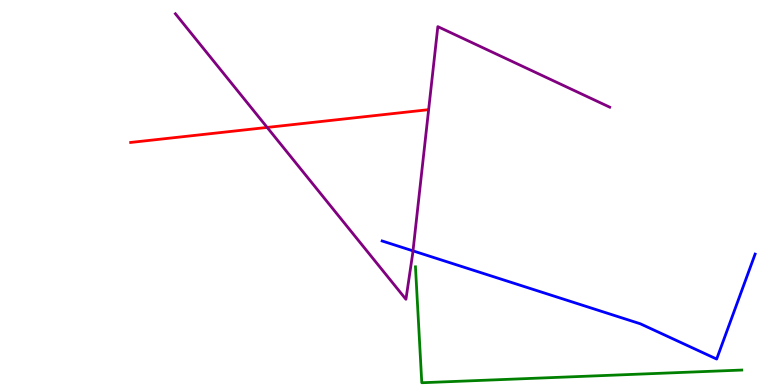[{'lines': ['blue', 'red'], 'intersections': []}, {'lines': ['green', 'red'], 'intersections': []}, {'lines': ['purple', 'red'], 'intersections': [{'x': 3.45, 'y': 6.69}]}, {'lines': ['blue', 'green'], 'intersections': []}, {'lines': ['blue', 'purple'], 'intersections': [{'x': 5.33, 'y': 3.48}]}, {'lines': ['green', 'purple'], 'intersections': []}]